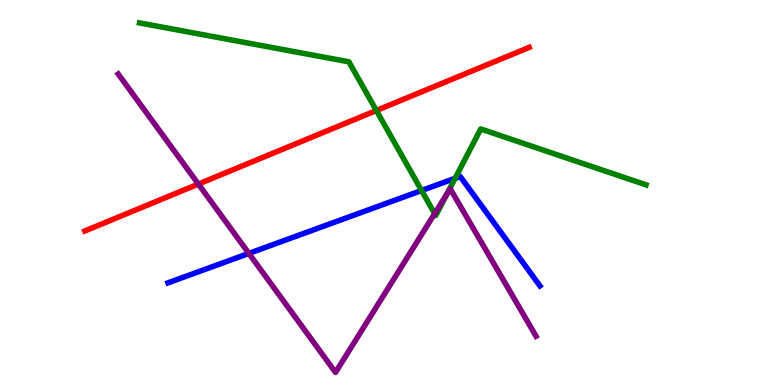[{'lines': ['blue', 'red'], 'intersections': []}, {'lines': ['green', 'red'], 'intersections': [{'x': 4.86, 'y': 7.13}]}, {'lines': ['purple', 'red'], 'intersections': [{'x': 2.56, 'y': 5.22}]}, {'lines': ['blue', 'green'], 'intersections': [{'x': 5.44, 'y': 5.05}, {'x': 5.87, 'y': 5.37}]}, {'lines': ['blue', 'purple'], 'intersections': [{'x': 3.21, 'y': 3.42}]}, {'lines': ['green', 'purple'], 'intersections': [{'x': 5.61, 'y': 4.45}, {'x': 5.77, 'y': 4.97}]}]